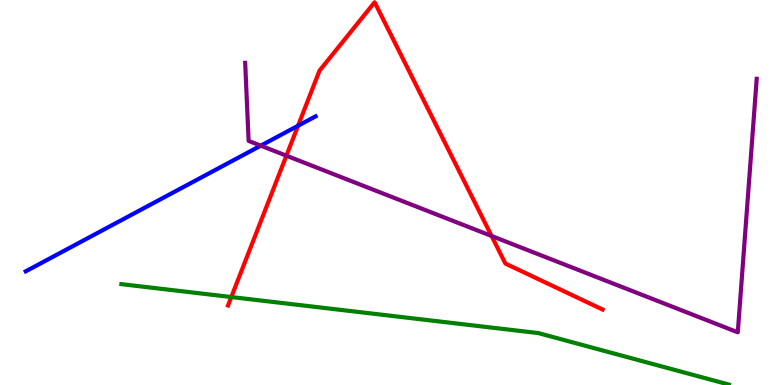[{'lines': ['blue', 'red'], 'intersections': [{'x': 3.85, 'y': 6.73}]}, {'lines': ['green', 'red'], 'intersections': [{'x': 2.98, 'y': 2.28}]}, {'lines': ['purple', 'red'], 'intersections': [{'x': 3.7, 'y': 5.96}, {'x': 6.34, 'y': 3.87}]}, {'lines': ['blue', 'green'], 'intersections': []}, {'lines': ['blue', 'purple'], 'intersections': [{'x': 3.36, 'y': 6.22}]}, {'lines': ['green', 'purple'], 'intersections': []}]